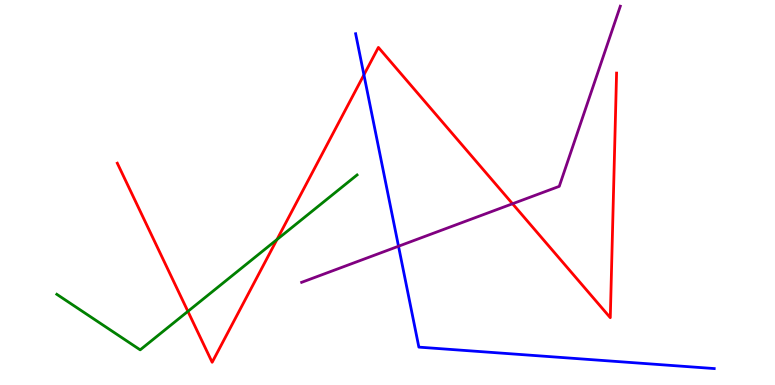[{'lines': ['blue', 'red'], 'intersections': [{'x': 4.7, 'y': 8.06}]}, {'lines': ['green', 'red'], 'intersections': [{'x': 2.42, 'y': 1.91}, {'x': 3.57, 'y': 3.78}]}, {'lines': ['purple', 'red'], 'intersections': [{'x': 6.61, 'y': 4.71}]}, {'lines': ['blue', 'green'], 'intersections': []}, {'lines': ['blue', 'purple'], 'intersections': [{'x': 5.14, 'y': 3.6}]}, {'lines': ['green', 'purple'], 'intersections': []}]